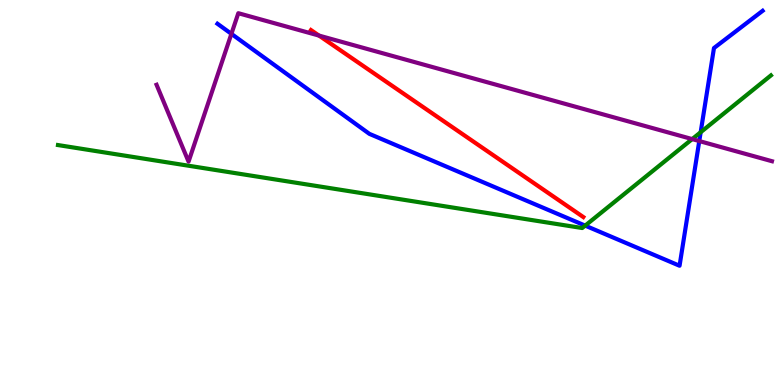[{'lines': ['blue', 'red'], 'intersections': []}, {'lines': ['green', 'red'], 'intersections': []}, {'lines': ['purple', 'red'], 'intersections': [{'x': 4.12, 'y': 9.08}]}, {'lines': ['blue', 'green'], 'intersections': [{'x': 7.55, 'y': 4.14}, {'x': 9.04, 'y': 6.57}]}, {'lines': ['blue', 'purple'], 'intersections': [{'x': 2.99, 'y': 9.12}, {'x': 9.02, 'y': 6.34}]}, {'lines': ['green', 'purple'], 'intersections': [{'x': 8.93, 'y': 6.39}]}]